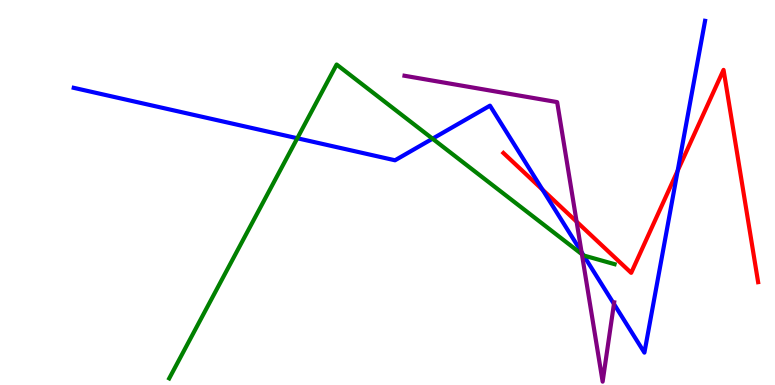[{'lines': ['blue', 'red'], 'intersections': [{'x': 7.0, 'y': 5.07}, {'x': 8.74, 'y': 5.57}]}, {'lines': ['green', 'red'], 'intersections': []}, {'lines': ['purple', 'red'], 'intersections': [{'x': 7.44, 'y': 4.24}]}, {'lines': ['blue', 'green'], 'intersections': [{'x': 3.84, 'y': 6.41}, {'x': 5.58, 'y': 6.4}, {'x': 7.53, 'y': 3.36}]}, {'lines': ['blue', 'purple'], 'intersections': [{'x': 7.5, 'y': 3.45}, {'x': 7.92, 'y': 2.11}]}, {'lines': ['green', 'purple'], 'intersections': [{'x': 7.51, 'y': 3.4}]}]